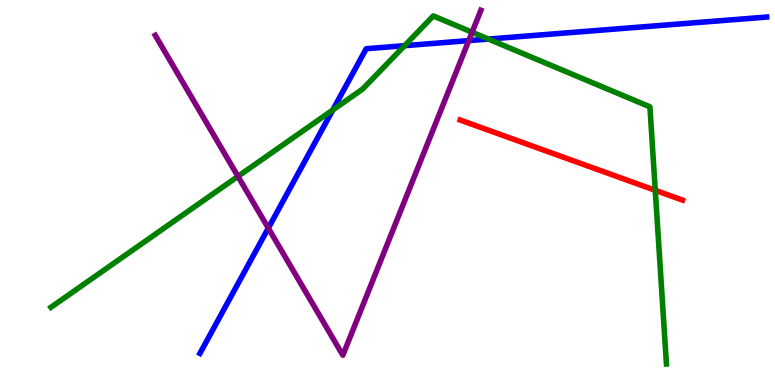[{'lines': ['blue', 'red'], 'intersections': []}, {'lines': ['green', 'red'], 'intersections': [{'x': 8.46, 'y': 5.06}]}, {'lines': ['purple', 'red'], 'intersections': []}, {'lines': ['blue', 'green'], 'intersections': [{'x': 4.29, 'y': 7.14}, {'x': 5.22, 'y': 8.81}, {'x': 6.3, 'y': 8.99}]}, {'lines': ['blue', 'purple'], 'intersections': [{'x': 3.46, 'y': 4.07}, {'x': 6.05, 'y': 8.95}]}, {'lines': ['green', 'purple'], 'intersections': [{'x': 3.07, 'y': 5.42}, {'x': 6.09, 'y': 9.16}]}]